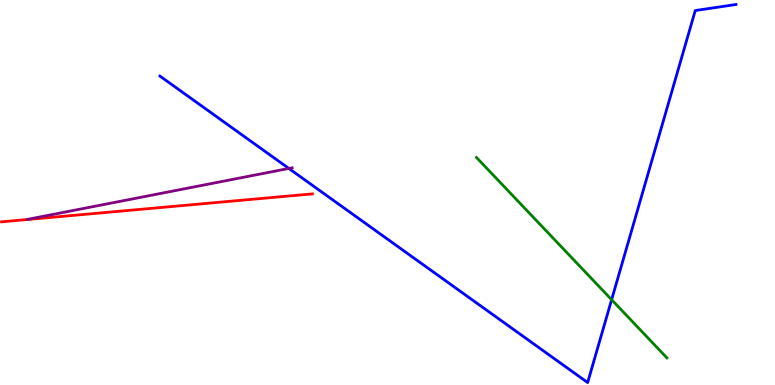[{'lines': ['blue', 'red'], 'intersections': []}, {'lines': ['green', 'red'], 'intersections': []}, {'lines': ['purple', 'red'], 'intersections': []}, {'lines': ['blue', 'green'], 'intersections': [{'x': 7.89, 'y': 2.22}]}, {'lines': ['blue', 'purple'], 'intersections': [{'x': 3.73, 'y': 5.62}]}, {'lines': ['green', 'purple'], 'intersections': []}]